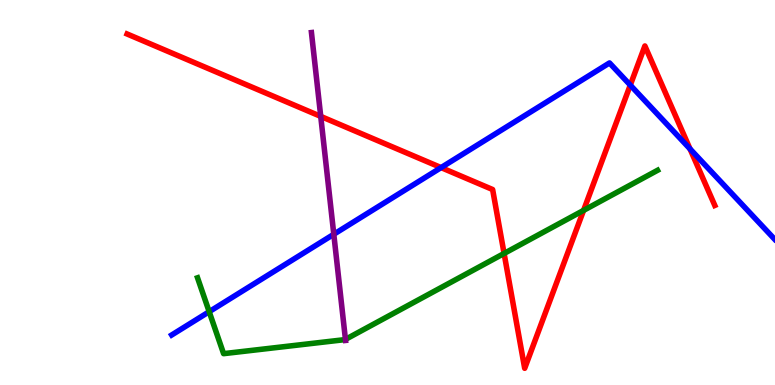[{'lines': ['blue', 'red'], 'intersections': [{'x': 5.69, 'y': 5.65}, {'x': 8.13, 'y': 7.79}, {'x': 8.9, 'y': 6.13}]}, {'lines': ['green', 'red'], 'intersections': [{'x': 6.5, 'y': 3.42}, {'x': 7.53, 'y': 4.54}]}, {'lines': ['purple', 'red'], 'intersections': [{'x': 4.14, 'y': 6.98}]}, {'lines': ['blue', 'green'], 'intersections': [{'x': 2.7, 'y': 1.9}]}, {'lines': ['blue', 'purple'], 'intersections': [{'x': 4.31, 'y': 3.92}]}, {'lines': ['green', 'purple'], 'intersections': [{'x': 4.46, 'y': 1.18}]}]